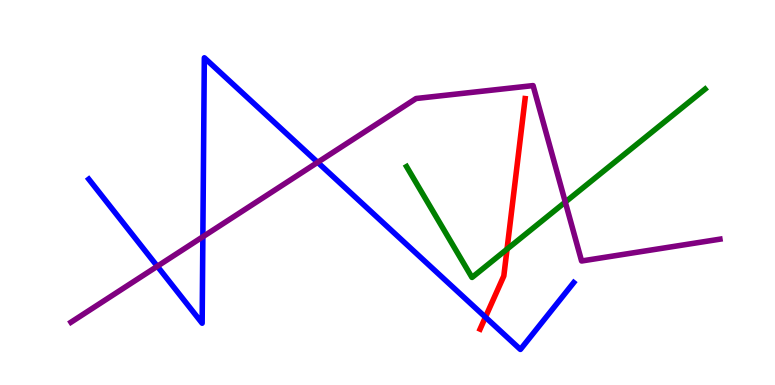[{'lines': ['blue', 'red'], 'intersections': [{'x': 6.26, 'y': 1.76}]}, {'lines': ['green', 'red'], 'intersections': [{'x': 6.54, 'y': 3.53}]}, {'lines': ['purple', 'red'], 'intersections': []}, {'lines': ['blue', 'green'], 'intersections': []}, {'lines': ['blue', 'purple'], 'intersections': [{'x': 2.03, 'y': 3.08}, {'x': 2.62, 'y': 3.85}, {'x': 4.1, 'y': 5.78}]}, {'lines': ['green', 'purple'], 'intersections': [{'x': 7.29, 'y': 4.75}]}]